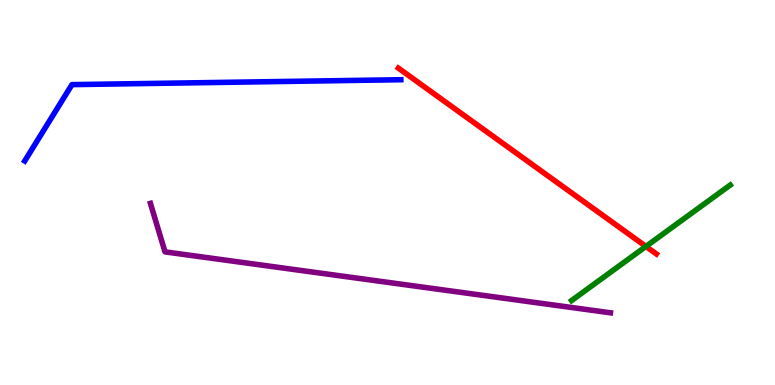[{'lines': ['blue', 'red'], 'intersections': []}, {'lines': ['green', 'red'], 'intersections': [{'x': 8.33, 'y': 3.6}]}, {'lines': ['purple', 'red'], 'intersections': []}, {'lines': ['blue', 'green'], 'intersections': []}, {'lines': ['blue', 'purple'], 'intersections': []}, {'lines': ['green', 'purple'], 'intersections': []}]